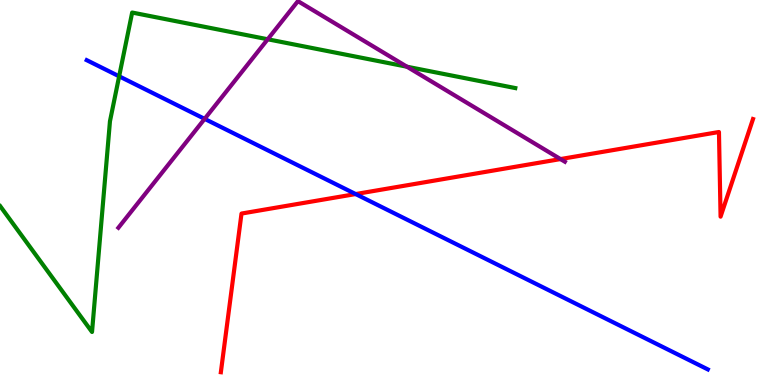[{'lines': ['blue', 'red'], 'intersections': [{'x': 4.59, 'y': 4.96}]}, {'lines': ['green', 'red'], 'intersections': []}, {'lines': ['purple', 'red'], 'intersections': [{'x': 7.23, 'y': 5.87}]}, {'lines': ['blue', 'green'], 'intersections': [{'x': 1.54, 'y': 8.02}]}, {'lines': ['blue', 'purple'], 'intersections': [{'x': 2.64, 'y': 6.91}]}, {'lines': ['green', 'purple'], 'intersections': [{'x': 3.45, 'y': 8.98}, {'x': 5.25, 'y': 8.27}]}]